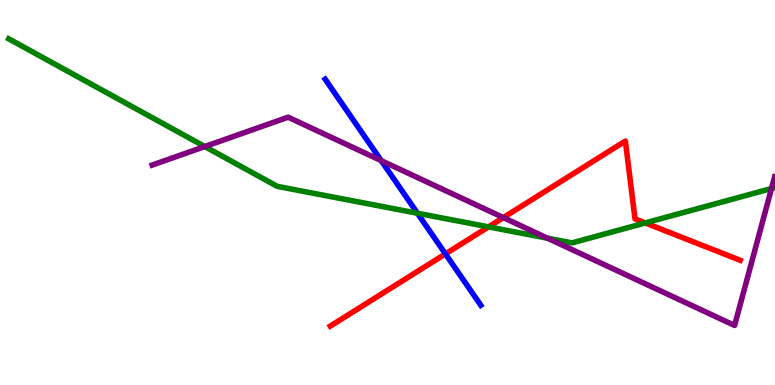[{'lines': ['blue', 'red'], 'intersections': [{'x': 5.75, 'y': 3.41}]}, {'lines': ['green', 'red'], 'intersections': [{'x': 6.3, 'y': 4.11}, {'x': 8.33, 'y': 4.21}]}, {'lines': ['purple', 'red'], 'intersections': [{'x': 6.49, 'y': 4.35}]}, {'lines': ['blue', 'green'], 'intersections': [{'x': 5.39, 'y': 4.46}]}, {'lines': ['blue', 'purple'], 'intersections': [{'x': 4.92, 'y': 5.83}]}, {'lines': ['green', 'purple'], 'intersections': [{'x': 2.64, 'y': 6.19}, {'x': 7.07, 'y': 3.81}, {'x': 9.95, 'y': 5.1}]}]